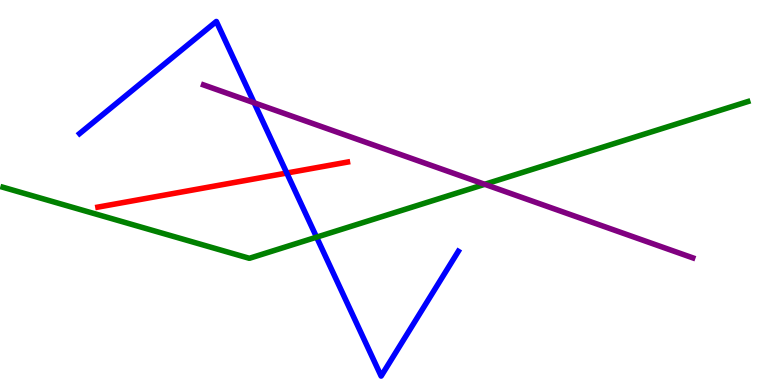[{'lines': ['blue', 'red'], 'intersections': [{'x': 3.7, 'y': 5.51}]}, {'lines': ['green', 'red'], 'intersections': []}, {'lines': ['purple', 'red'], 'intersections': []}, {'lines': ['blue', 'green'], 'intersections': [{'x': 4.08, 'y': 3.84}]}, {'lines': ['blue', 'purple'], 'intersections': [{'x': 3.28, 'y': 7.33}]}, {'lines': ['green', 'purple'], 'intersections': [{'x': 6.25, 'y': 5.21}]}]